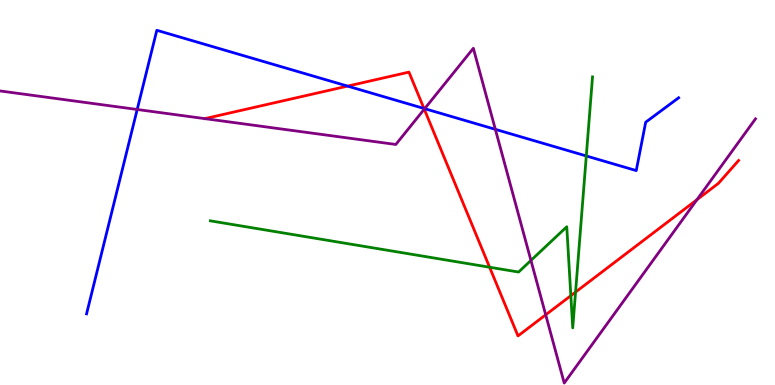[{'lines': ['blue', 'red'], 'intersections': [{'x': 4.48, 'y': 7.76}, {'x': 5.47, 'y': 7.18}]}, {'lines': ['green', 'red'], 'intersections': [{'x': 6.32, 'y': 3.06}, {'x': 7.37, 'y': 2.32}, {'x': 7.43, 'y': 2.41}]}, {'lines': ['purple', 'red'], 'intersections': [{'x': 5.47, 'y': 7.16}, {'x': 7.04, 'y': 1.82}, {'x': 8.99, 'y': 4.81}]}, {'lines': ['blue', 'green'], 'intersections': [{'x': 7.57, 'y': 5.95}]}, {'lines': ['blue', 'purple'], 'intersections': [{'x': 1.77, 'y': 7.16}, {'x': 5.48, 'y': 7.18}, {'x': 6.39, 'y': 6.64}]}, {'lines': ['green', 'purple'], 'intersections': [{'x': 6.85, 'y': 3.24}]}]